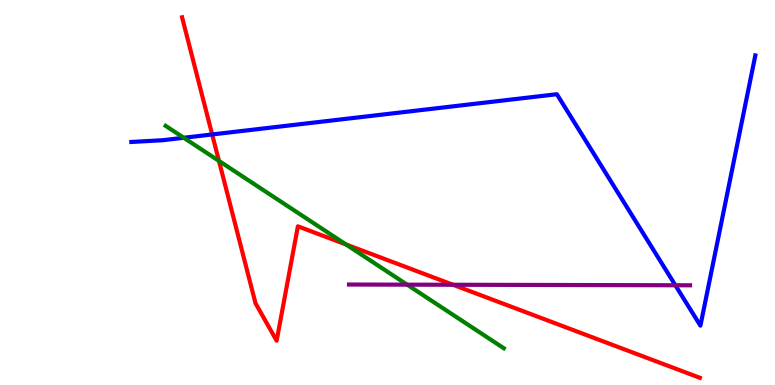[{'lines': ['blue', 'red'], 'intersections': [{'x': 2.74, 'y': 6.51}]}, {'lines': ['green', 'red'], 'intersections': [{'x': 2.83, 'y': 5.82}, {'x': 4.46, 'y': 3.65}]}, {'lines': ['purple', 'red'], 'intersections': [{'x': 5.84, 'y': 2.6}]}, {'lines': ['blue', 'green'], 'intersections': [{'x': 2.37, 'y': 6.42}]}, {'lines': ['blue', 'purple'], 'intersections': [{'x': 8.71, 'y': 2.59}]}, {'lines': ['green', 'purple'], 'intersections': [{'x': 5.25, 'y': 2.61}]}]